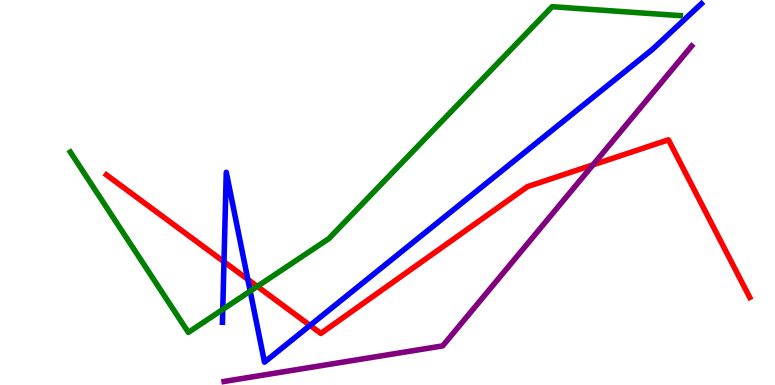[{'lines': ['blue', 'red'], 'intersections': [{'x': 2.89, 'y': 3.2}, {'x': 3.2, 'y': 2.74}, {'x': 4.0, 'y': 1.55}]}, {'lines': ['green', 'red'], 'intersections': [{'x': 3.32, 'y': 2.56}]}, {'lines': ['purple', 'red'], 'intersections': [{'x': 7.65, 'y': 5.72}]}, {'lines': ['blue', 'green'], 'intersections': [{'x': 2.87, 'y': 1.96}, {'x': 3.23, 'y': 2.44}]}, {'lines': ['blue', 'purple'], 'intersections': []}, {'lines': ['green', 'purple'], 'intersections': []}]